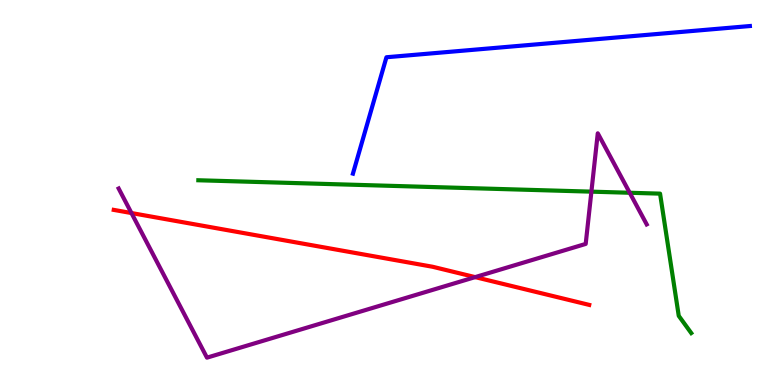[{'lines': ['blue', 'red'], 'intersections': []}, {'lines': ['green', 'red'], 'intersections': []}, {'lines': ['purple', 'red'], 'intersections': [{'x': 1.7, 'y': 4.47}, {'x': 6.13, 'y': 2.8}]}, {'lines': ['blue', 'green'], 'intersections': []}, {'lines': ['blue', 'purple'], 'intersections': []}, {'lines': ['green', 'purple'], 'intersections': [{'x': 7.63, 'y': 5.02}, {'x': 8.13, 'y': 4.99}]}]